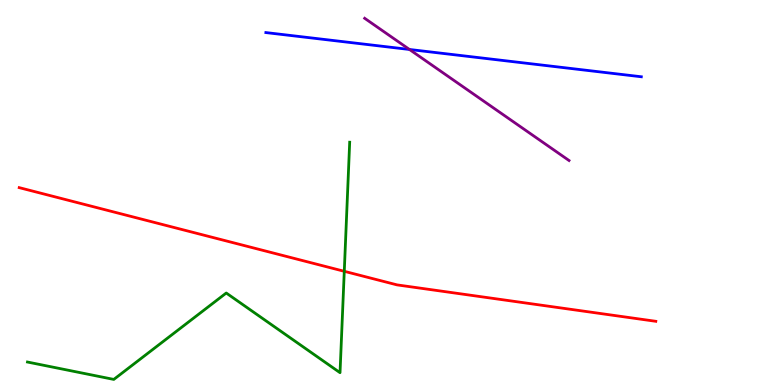[{'lines': ['blue', 'red'], 'intersections': []}, {'lines': ['green', 'red'], 'intersections': [{'x': 4.44, 'y': 2.95}]}, {'lines': ['purple', 'red'], 'intersections': []}, {'lines': ['blue', 'green'], 'intersections': []}, {'lines': ['blue', 'purple'], 'intersections': [{'x': 5.28, 'y': 8.71}]}, {'lines': ['green', 'purple'], 'intersections': []}]